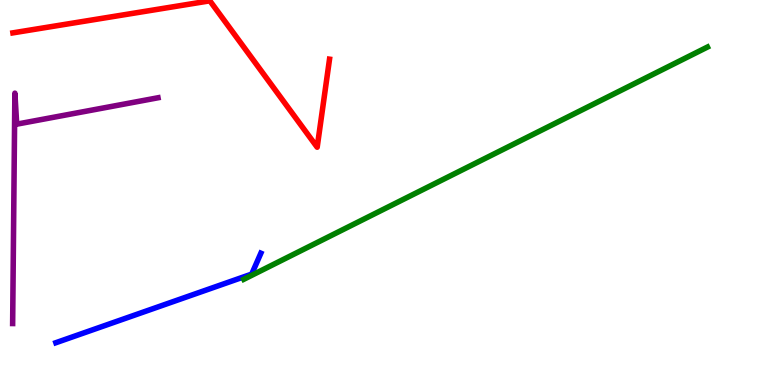[{'lines': ['blue', 'red'], 'intersections': []}, {'lines': ['green', 'red'], 'intersections': []}, {'lines': ['purple', 'red'], 'intersections': []}, {'lines': ['blue', 'green'], 'intersections': []}, {'lines': ['blue', 'purple'], 'intersections': []}, {'lines': ['green', 'purple'], 'intersections': []}]